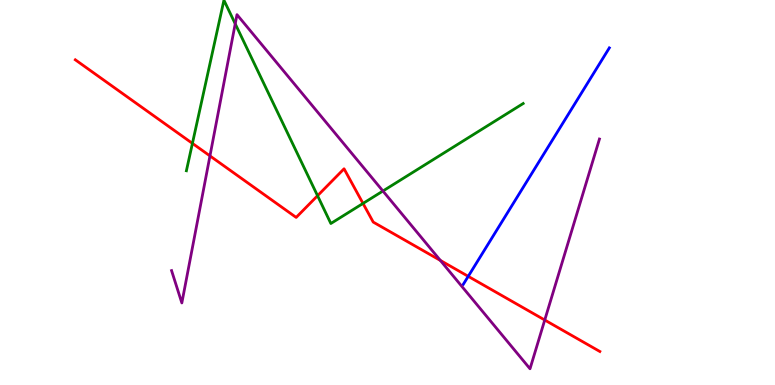[{'lines': ['blue', 'red'], 'intersections': [{'x': 6.04, 'y': 2.82}]}, {'lines': ['green', 'red'], 'intersections': [{'x': 2.48, 'y': 6.28}, {'x': 4.1, 'y': 4.92}, {'x': 4.68, 'y': 4.72}]}, {'lines': ['purple', 'red'], 'intersections': [{'x': 2.71, 'y': 5.95}, {'x': 5.68, 'y': 3.24}, {'x': 7.03, 'y': 1.69}]}, {'lines': ['blue', 'green'], 'intersections': []}, {'lines': ['blue', 'purple'], 'intersections': []}, {'lines': ['green', 'purple'], 'intersections': [{'x': 3.04, 'y': 9.38}, {'x': 4.94, 'y': 5.04}]}]